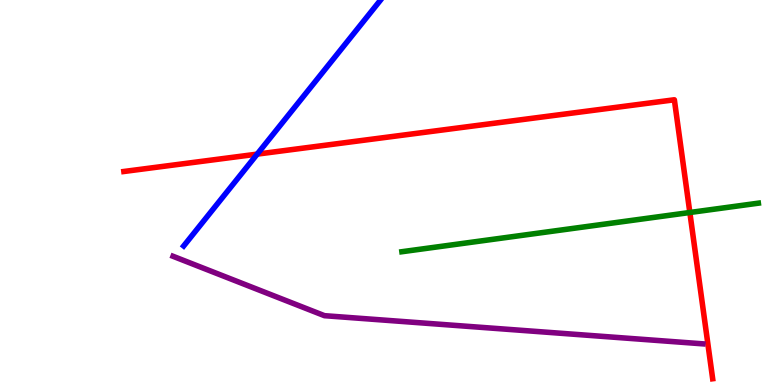[{'lines': ['blue', 'red'], 'intersections': [{'x': 3.32, 'y': 6.0}]}, {'lines': ['green', 'red'], 'intersections': [{'x': 8.9, 'y': 4.48}]}, {'lines': ['purple', 'red'], 'intersections': []}, {'lines': ['blue', 'green'], 'intersections': []}, {'lines': ['blue', 'purple'], 'intersections': []}, {'lines': ['green', 'purple'], 'intersections': []}]